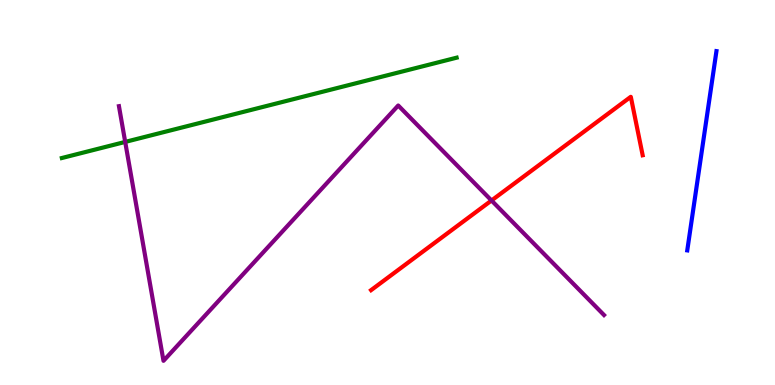[{'lines': ['blue', 'red'], 'intersections': []}, {'lines': ['green', 'red'], 'intersections': []}, {'lines': ['purple', 'red'], 'intersections': [{'x': 6.34, 'y': 4.79}]}, {'lines': ['blue', 'green'], 'intersections': []}, {'lines': ['blue', 'purple'], 'intersections': []}, {'lines': ['green', 'purple'], 'intersections': [{'x': 1.62, 'y': 6.31}]}]